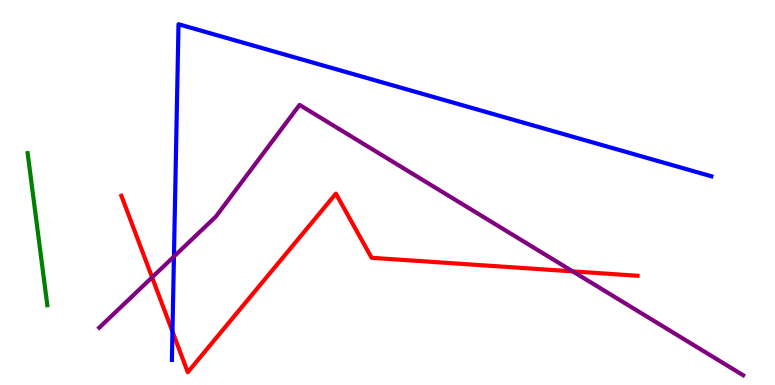[{'lines': ['blue', 'red'], 'intersections': [{'x': 2.23, 'y': 1.39}]}, {'lines': ['green', 'red'], 'intersections': []}, {'lines': ['purple', 'red'], 'intersections': [{'x': 1.96, 'y': 2.8}, {'x': 7.39, 'y': 2.95}]}, {'lines': ['blue', 'green'], 'intersections': []}, {'lines': ['blue', 'purple'], 'intersections': [{'x': 2.24, 'y': 3.34}]}, {'lines': ['green', 'purple'], 'intersections': []}]